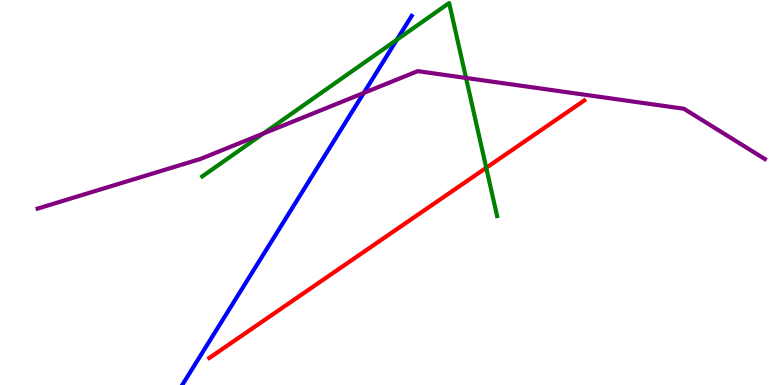[{'lines': ['blue', 'red'], 'intersections': []}, {'lines': ['green', 'red'], 'intersections': [{'x': 6.27, 'y': 5.64}]}, {'lines': ['purple', 'red'], 'intersections': []}, {'lines': ['blue', 'green'], 'intersections': [{'x': 5.12, 'y': 8.97}]}, {'lines': ['blue', 'purple'], 'intersections': [{'x': 4.69, 'y': 7.59}]}, {'lines': ['green', 'purple'], 'intersections': [{'x': 3.4, 'y': 6.53}, {'x': 6.01, 'y': 7.98}]}]